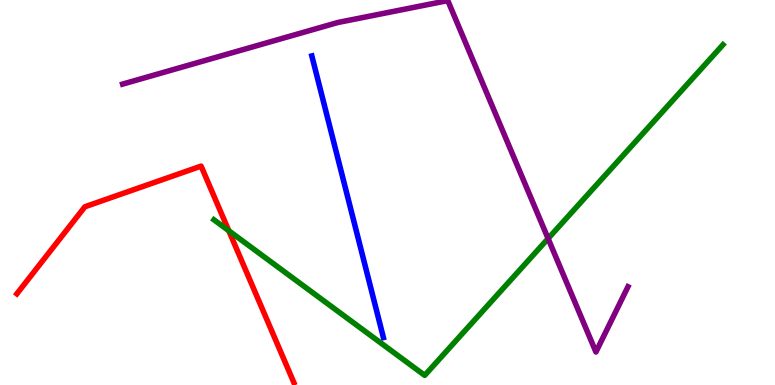[{'lines': ['blue', 'red'], 'intersections': []}, {'lines': ['green', 'red'], 'intersections': [{'x': 2.95, 'y': 4.01}]}, {'lines': ['purple', 'red'], 'intersections': []}, {'lines': ['blue', 'green'], 'intersections': []}, {'lines': ['blue', 'purple'], 'intersections': []}, {'lines': ['green', 'purple'], 'intersections': [{'x': 7.07, 'y': 3.8}]}]